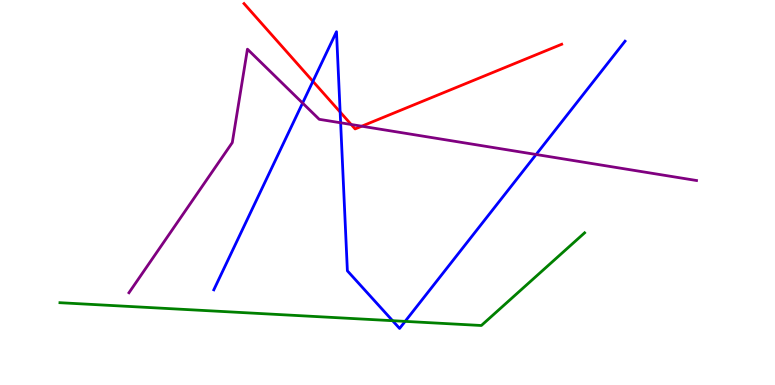[{'lines': ['blue', 'red'], 'intersections': [{'x': 4.04, 'y': 7.89}, {'x': 4.39, 'y': 7.09}]}, {'lines': ['green', 'red'], 'intersections': []}, {'lines': ['purple', 'red'], 'intersections': [{'x': 4.53, 'y': 6.77}, {'x': 4.67, 'y': 6.72}]}, {'lines': ['blue', 'green'], 'intersections': [{'x': 5.07, 'y': 1.67}, {'x': 5.23, 'y': 1.65}]}, {'lines': ['blue', 'purple'], 'intersections': [{'x': 3.9, 'y': 7.32}, {'x': 4.4, 'y': 6.81}, {'x': 6.92, 'y': 5.99}]}, {'lines': ['green', 'purple'], 'intersections': []}]